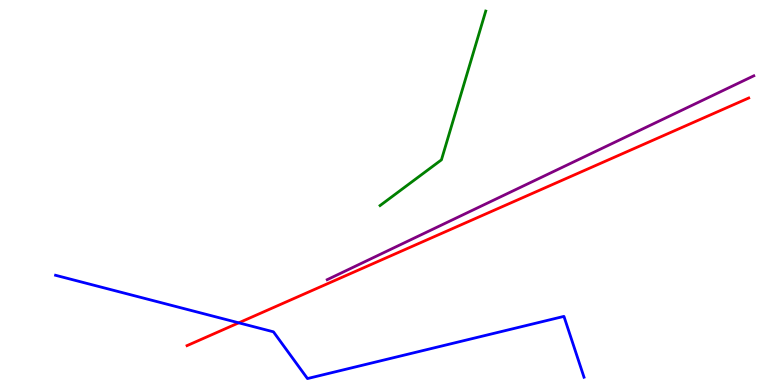[{'lines': ['blue', 'red'], 'intersections': [{'x': 3.08, 'y': 1.62}]}, {'lines': ['green', 'red'], 'intersections': []}, {'lines': ['purple', 'red'], 'intersections': []}, {'lines': ['blue', 'green'], 'intersections': []}, {'lines': ['blue', 'purple'], 'intersections': []}, {'lines': ['green', 'purple'], 'intersections': []}]